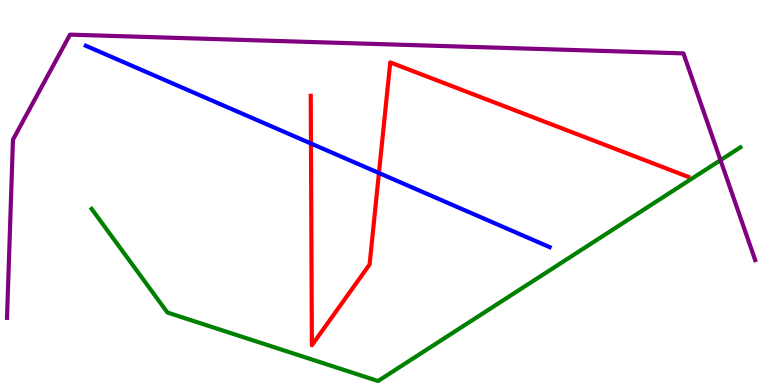[{'lines': ['blue', 'red'], 'intersections': [{'x': 4.01, 'y': 6.27}, {'x': 4.89, 'y': 5.51}]}, {'lines': ['green', 'red'], 'intersections': []}, {'lines': ['purple', 'red'], 'intersections': []}, {'lines': ['blue', 'green'], 'intersections': []}, {'lines': ['blue', 'purple'], 'intersections': []}, {'lines': ['green', 'purple'], 'intersections': [{'x': 9.3, 'y': 5.84}]}]